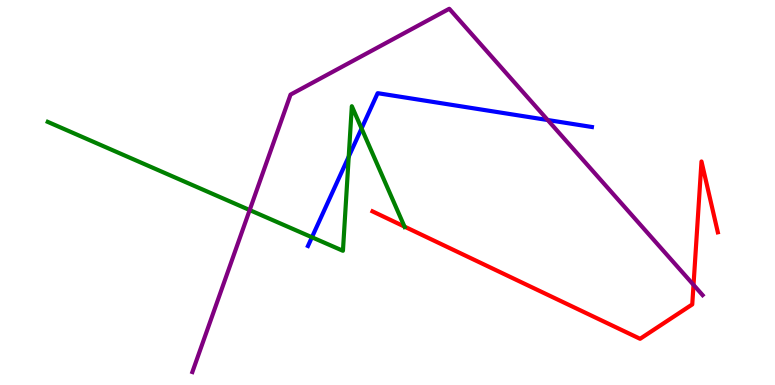[{'lines': ['blue', 'red'], 'intersections': []}, {'lines': ['green', 'red'], 'intersections': [{'x': 5.22, 'y': 4.11}]}, {'lines': ['purple', 'red'], 'intersections': [{'x': 8.95, 'y': 2.6}]}, {'lines': ['blue', 'green'], 'intersections': [{'x': 4.02, 'y': 3.84}, {'x': 4.5, 'y': 5.93}, {'x': 4.67, 'y': 6.66}]}, {'lines': ['blue', 'purple'], 'intersections': [{'x': 7.07, 'y': 6.88}]}, {'lines': ['green', 'purple'], 'intersections': [{'x': 3.22, 'y': 4.54}]}]